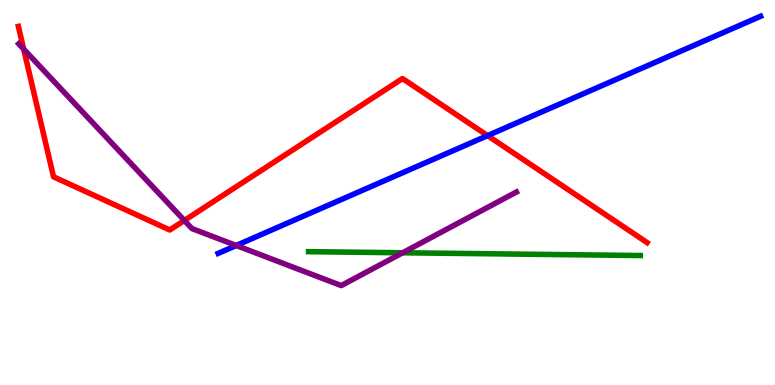[{'lines': ['blue', 'red'], 'intersections': [{'x': 6.29, 'y': 6.48}]}, {'lines': ['green', 'red'], 'intersections': []}, {'lines': ['purple', 'red'], 'intersections': [{'x': 0.305, 'y': 8.72}, {'x': 2.38, 'y': 4.27}]}, {'lines': ['blue', 'green'], 'intersections': []}, {'lines': ['blue', 'purple'], 'intersections': [{'x': 3.05, 'y': 3.62}]}, {'lines': ['green', 'purple'], 'intersections': [{'x': 5.2, 'y': 3.43}]}]